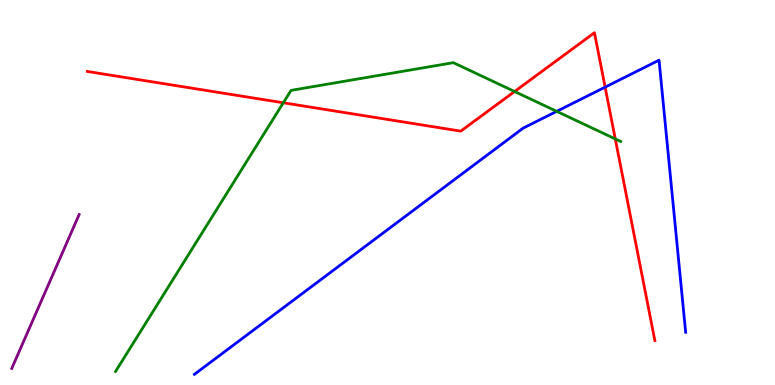[{'lines': ['blue', 'red'], 'intersections': [{'x': 7.81, 'y': 7.74}]}, {'lines': ['green', 'red'], 'intersections': [{'x': 3.66, 'y': 7.33}, {'x': 6.64, 'y': 7.62}, {'x': 7.94, 'y': 6.39}]}, {'lines': ['purple', 'red'], 'intersections': []}, {'lines': ['blue', 'green'], 'intersections': [{'x': 7.18, 'y': 7.11}]}, {'lines': ['blue', 'purple'], 'intersections': []}, {'lines': ['green', 'purple'], 'intersections': []}]